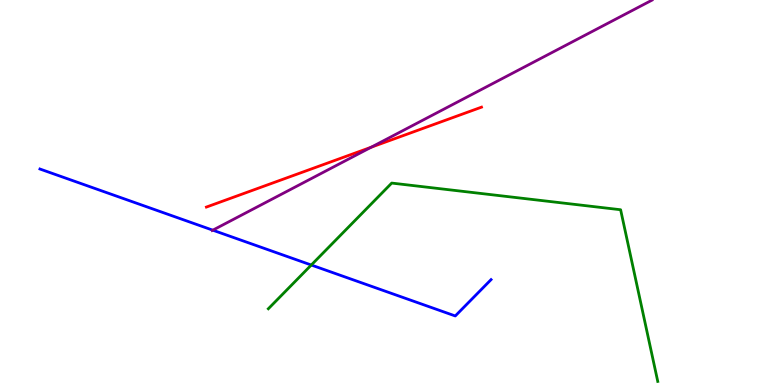[{'lines': ['blue', 'red'], 'intersections': []}, {'lines': ['green', 'red'], 'intersections': []}, {'lines': ['purple', 'red'], 'intersections': [{'x': 4.79, 'y': 6.18}]}, {'lines': ['blue', 'green'], 'intersections': [{'x': 4.02, 'y': 3.12}]}, {'lines': ['blue', 'purple'], 'intersections': [{'x': 2.75, 'y': 4.02}]}, {'lines': ['green', 'purple'], 'intersections': []}]